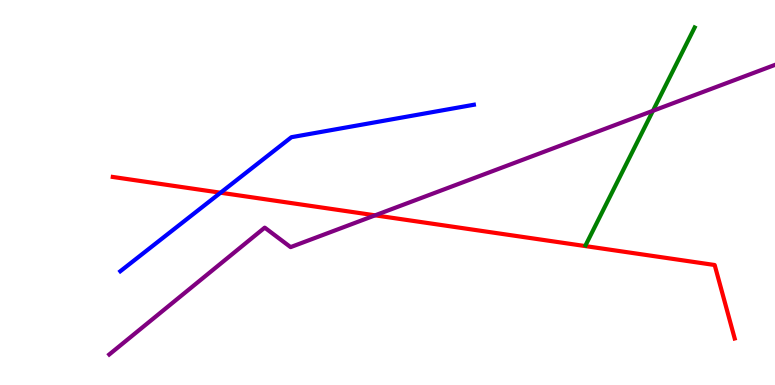[{'lines': ['blue', 'red'], 'intersections': [{'x': 2.85, 'y': 4.99}]}, {'lines': ['green', 'red'], 'intersections': []}, {'lines': ['purple', 'red'], 'intersections': [{'x': 4.84, 'y': 4.41}]}, {'lines': ['blue', 'green'], 'intersections': []}, {'lines': ['blue', 'purple'], 'intersections': []}, {'lines': ['green', 'purple'], 'intersections': [{'x': 8.42, 'y': 7.12}]}]